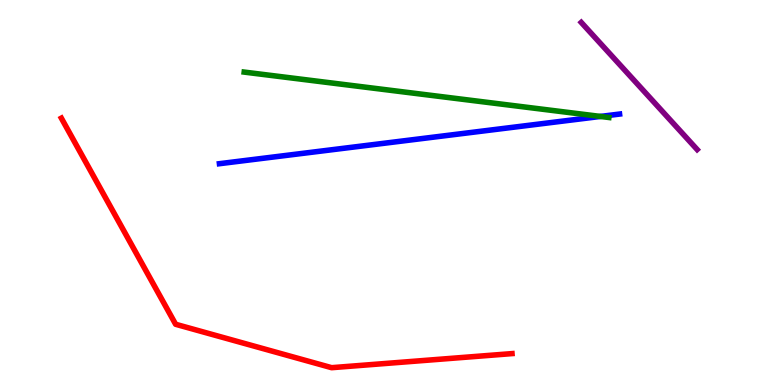[{'lines': ['blue', 'red'], 'intersections': []}, {'lines': ['green', 'red'], 'intersections': []}, {'lines': ['purple', 'red'], 'intersections': []}, {'lines': ['blue', 'green'], 'intersections': [{'x': 7.75, 'y': 6.98}]}, {'lines': ['blue', 'purple'], 'intersections': []}, {'lines': ['green', 'purple'], 'intersections': []}]